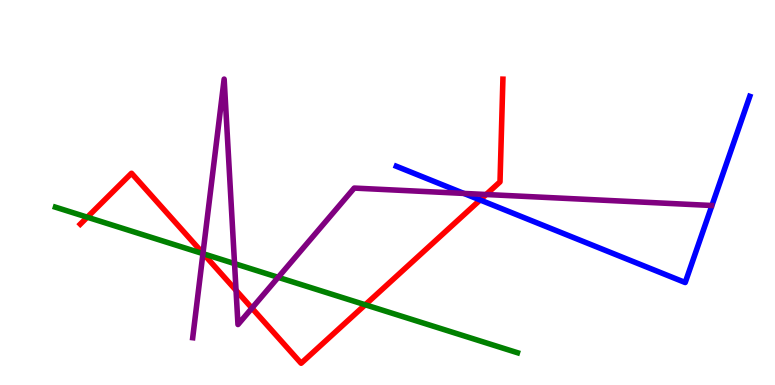[{'lines': ['blue', 'red'], 'intersections': [{'x': 6.2, 'y': 4.81}]}, {'lines': ['green', 'red'], 'intersections': [{'x': 1.13, 'y': 4.36}, {'x': 2.62, 'y': 3.41}, {'x': 4.71, 'y': 2.08}]}, {'lines': ['purple', 'red'], 'intersections': [{'x': 2.62, 'y': 3.42}, {'x': 3.05, 'y': 2.46}, {'x': 3.25, 'y': 2.0}, {'x': 6.27, 'y': 4.95}]}, {'lines': ['blue', 'green'], 'intersections': []}, {'lines': ['blue', 'purple'], 'intersections': [{'x': 5.99, 'y': 4.98}]}, {'lines': ['green', 'purple'], 'intersections': [{'x': 2.62, 'y': 3.41}, {'x': 3.03, 'y': 3.15}, {'x': 3.59, 'y': 2.8}]}]